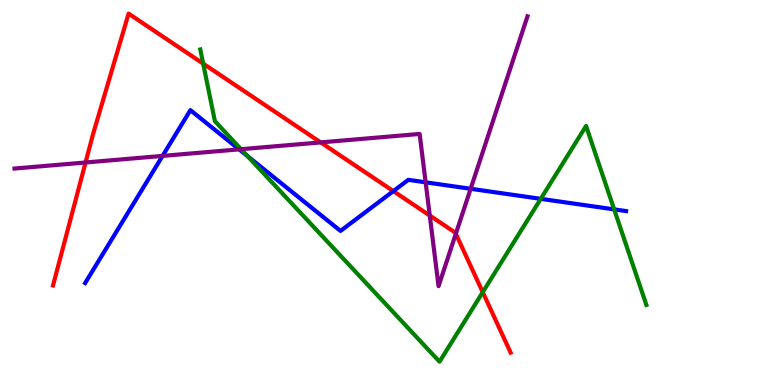[{'lines': ['blue', 'red'], 'intersections': [{'x': 5.08, 'y': 5.04}]}, {'lines': ['green', 'red'], 'intersections': [{'x': 2.62, 'y': 8.35}, {'x': 6.23, 'y': 2.41}]}, {'lines': ['purple', 'red'], 'intersections': [{'x': 1.1, 'y': 5.78}, {'x': 4.14, 'y': 6.3}, {'x': 5.55, 'y': 4.4}, {'x': 5.88, 'y': 3.93}]}, {'lines': ['blue', 'green'], 'intersections': [{'x': 3.19, 'y': 5.95}, {'x': 6.98, 'y': 4.84}, {'x': 7.92, 'y': 4.56}]}, {'lines': ['blue', 'purple'], 'intersections': [{'x': 2.1, 'y': 5.95}, {'x': 3.09, 'y': 6.12}, {'x': 5.49, 'y': 5.26}, {'x': 6.07, 'y': 5.1}]}, {'lines': ['green', 'purple'], 'intersections': [{'x': 3.11, 'y': 6.12}]}]